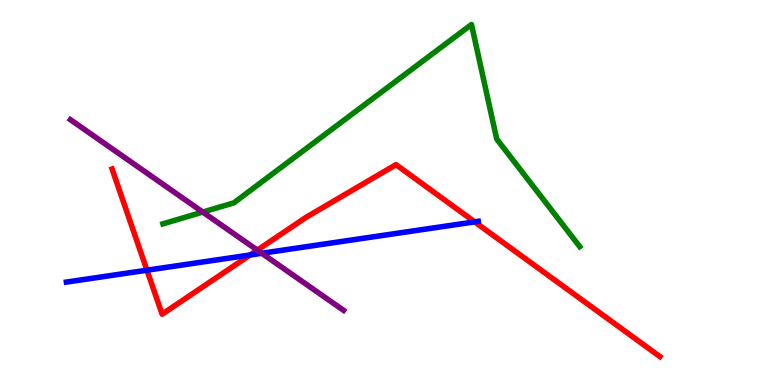[{'lines': ['blue', 'red'], 'intersections': [{'x': 1.9, 'y': 2.98}, {'x': 3.23, 'y': 3.38}, {'x': 6.12, 'y': 4.24}]}, {'lines': ['green', 'red'], 'intersections': []}, {'lines': ['purple', 'red'], 'intersections': [{'x': 3.32, 'y': 3.5}]}, {'lines': ['blue', 'green'], 'intersections': []}, {'lines': ['blue', 'purple'], 'intersections': [{'x': 3.38, 'y': 3.42}]}, {'lines': ['green', 'purple'], 'intersections': [{'x': 2.62, 'y': 4.49}]}]